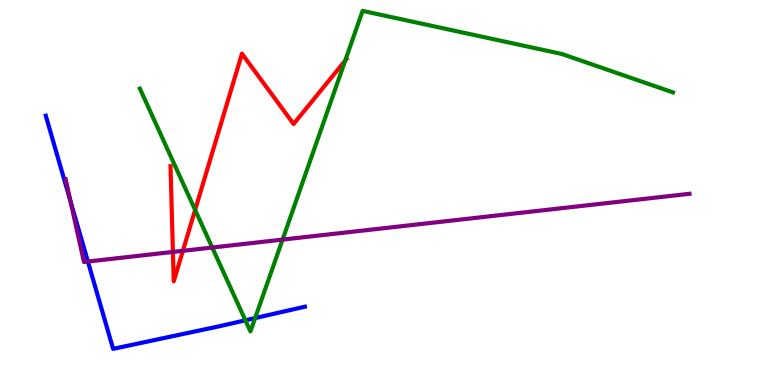[{'lines': ['blue', 'red'], 'intersections': []}, {'lines': ['green', 'red'], 'intersections': [{'x': 2.52, 'y': 4.55}, {'x': 4.45, 'y': 8.43}]}, {'lines': ['purple', 'red'], 'intersections': [{'x': 2.23, 'y': 3.46}, {'x': 2.36, 'y': 3.48}]}, {'lines': ['blue', 'green'], 'intersections': [{'x': 3.17, 'y': 1.68}, {'x': 3.29, 'y': 1.74}]}, {'lines': ['blue', 'purple'], 'intersections': [{'x': 0.91, 'y': 4.77}, {'x': 1.13, 'y': 3.21}]}, {'lines': ['green', 'purple'], 'intersections': [{'x': 2.74, 'y': 3.57}, {'x': 3.65, 'y': 3.78}]}]